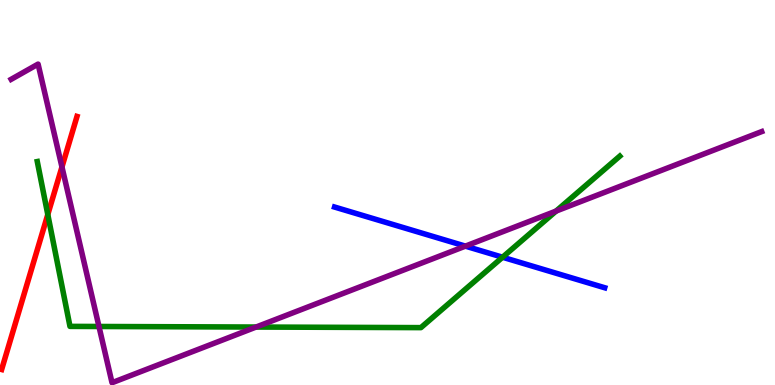[{'lines': ['blue', 'red'], 'intersections': []}, {'lines': ['green', 'red'], 'intersections': [{'x': 0.617, 'y': 4.43}]}, {'lines': ['purple', 'red'], 'intersections': [{'x': 0.799, 'y': 5.66}]}, {'lines': ['blue', 'green'], 'intersections': [{'x': 6.48, 'y': 3.32}]}, {'lines': ['blue', 'purple'], 'intersections': [{'x': 6.01, 'y': 3.61}]}, {'lines': ['green', 'purple'], 'intersections': [{'x': 1.28, 'y': 1.52}, {'x': 3.3, 'y': 1.51}, {'x': 7.18, 'y': 4.52}]}]